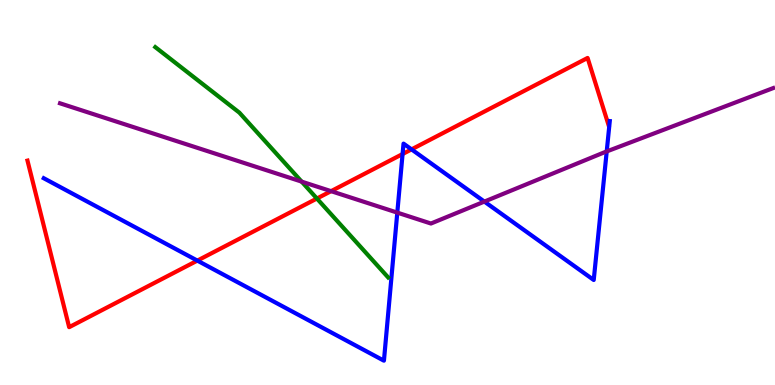[{'lines': ['blue', 'red'], 'intersections': [{'x': 2.55, 'y': 3.23}, {'x': 5.19, 'y': 6.0}, {'x': 5.31, 'y': 6.12}]}, {'lines': ['green', 'red'], 'intersections': [{'x': 4.09, 'y': 4.84}]}, {'lines': ['purple', 'red'], 'intersections': [{'x': 4.27, 'y': 5.03}]}, {'lines': ['blue', 'green'], 'intersections': []}, {'lines': ['blue', 'purple'], 'intersections': [{'x': 5.13, 'y': 4.48}, {'x': 6.25, 'y': 4.76}, {'x': 7.83, 'y': 6.07}]}, {'lines': ['green', 'purple'], 'intersections': [{'x': 3.89, 'y': 5.28}]}]